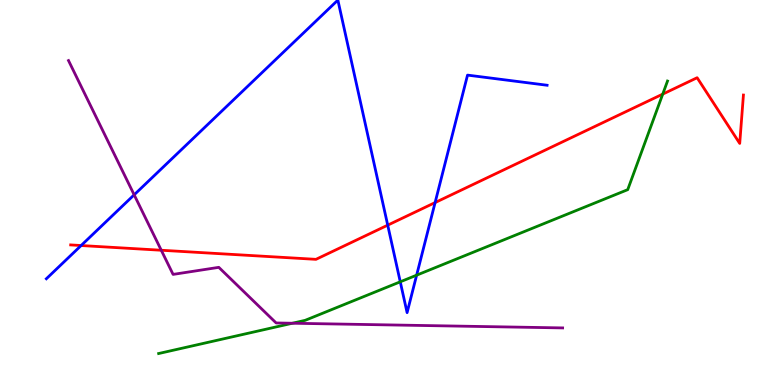[{'lines': ['blue', 'red'], 'intersections': [{'x': 1.05, 'y': 3.62}, {'x': 5.0, 'y': 4.15}, {'x': 5.61, 'y': 4.74}]}, {'lines': ['green', 'red'], 'intersections': [{'x': 8.55, 'y': 7.56}]}, {'lines': ['purple', 'red'], 'intersections': [{'x': 2.08, 'y': 3.5}]}, {'lines': ['blue', 'green'], 'intersections': [{'x': 5.16, 'y': 2.68}, {'x': 5.38, 'y': 2.85}]}, {'lines': ['blue', 'purple'], 'intersections': [{'x': 1.73, 'y': 4.94}]}, {'lines': ['green', 'purple'], 'intersections': [{'x': 3.77, 'y': 1.6}]}]